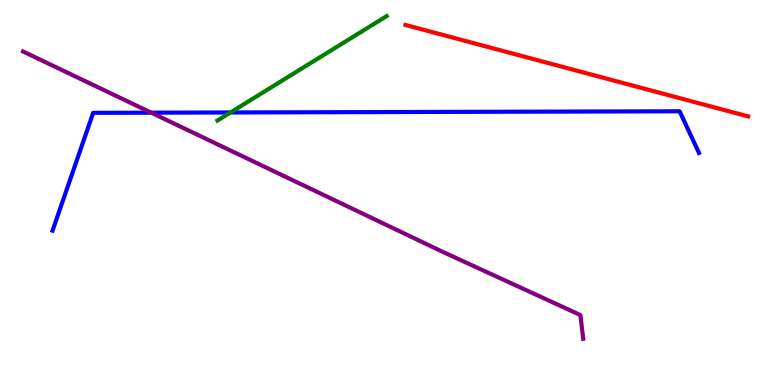[{'lines': ['blue', 'red'], 'intersections': []}, {'lines': ['green', 'red'], 'intersections': []}, {'lines': ['purple', 'red'], 'intersections': []}, {'lines': ['blue', 'green'], 'intersections': [{'x': 2.97, 'y': 7.08}]}, {'lines': ['blue', 'purple'], 'intersections': [{'x': 1.95, 'y': 7.07}]}, {'lines': ['green', 'purple'], 'intersections': []}]